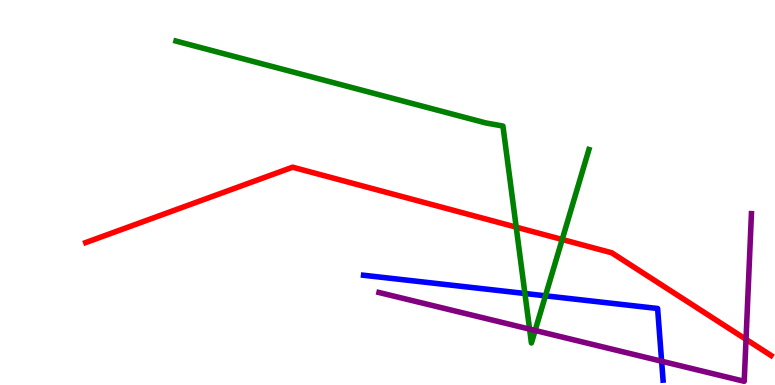[{'lines': ['blue', 'red'], 'intersections': []}, {'lines': ['green', 'red'], 'intersections': [{'x': 6.66, 'y': 4.1}, {'x': 7.25, 'y': 3.78}]}, {'lines': ['purple', 'red'], 'intersections': [{'x': 9.63, 'y': 1.19}]}, {'lines': ['blue', 'green'], 'intersections': [{'x': 6.77, 'y': 2.38}, {'x': 7.04, 'y': 2.32}]}, {'lines': ['blue', 'purple'], 'intersections': [{'x': 8.54, 'y': 0.618}]}, {'lines': ['green', 'purple'], 'intersections': [{'x': 6.83, 'y': 1.45}, {'x': 6.9, 'y': 1.42}]}]